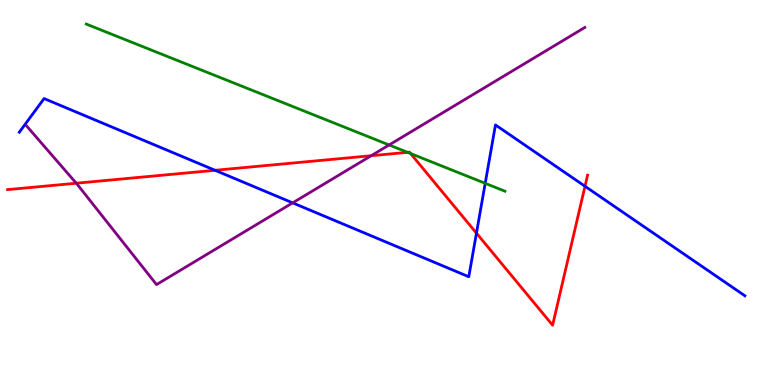[{'lines': ['blue', 'red'], 'intersections': [{'x': 2.77, 'y': 5.58}, {'x': 6.15, 'y': 3.94}, {'x': 7.55, 'y': 5.16}]}, {'lines': ['green', 'red'], 'intersections': [{'x': 5.26, 'y': 6.04}, {'x': 5.3, 'y': 6.01}]}, {'lines': ['purple', 'red'], 'intersections': [{'x': 0.984, 'y': 5.24}, {'x': 4.79, 'y': 5.96}]}, {'lines': ['blue', 'green'], 'intersections': [{'x': 6.26, 'y': 5.24}]}, {'lines': ['blue', 'purple'], 'intersections': [{'x': 3.78, 'y': 4.73}]}, {'lines': ['green', 'purple'], 'intersections': [{'x': 5.02, 'y': 6.23}]}]